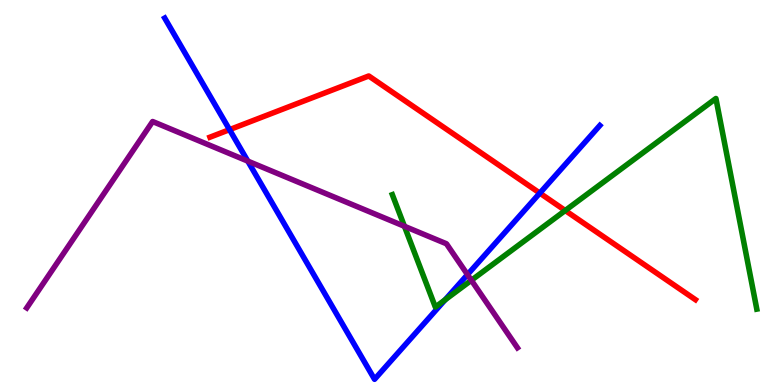[{'lines': ['blue', 'red'], 'intersections': [{'x': 2.96, 'y': 6.63}, {'x': 6.97, 'y': 4.98}]}, {'lines': ['green', 'red'], 'intersections': [{'x': 7.29, 'y': 4.53}]}, {'lines': ['purple', 'red'], 'intersections': []}, {'lines': ['blue', 'green'], 'intersections': [{'x': 5.74, 'y': 2.21}]}, {'lines': ['blue', 'purple'], 'intersections': [{'x': 3.2, 'y': 5.81}, {'x': 6.03, 'y': 2.87}]}, {'lines': ['green', 'purple'], 'intersections': [{'x': 5.22, 'y': 4.12}, {'x': 6.08, 'y': 2.72}]}]